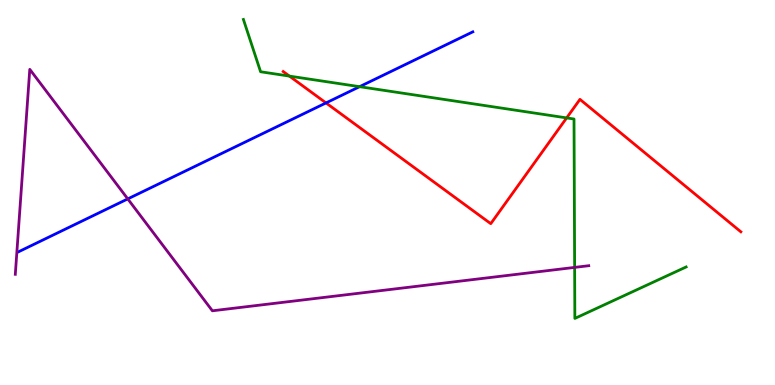[{'lines': ['blue', 'red'], 'intersections': [{'x': 4.21, 'y': 7.33}]}, {'lines': ['green', 'red'], 'intersections': [{'x': 3.73, 'y': 8.02}, {'x': 7.31, 'y': 6.94}]}, {'lines': ['purple', 'red'], 'intersections': []}, {'lines': ['blue', 'green'], 'intersections': [{'x': 4.64, 'y': 7.75}]}, {'lines': ['blue', 'purple'], 'intersections': [{'x': 1.65, 'y': 4.83}]}, {'lines': ['green', 'purple'], 'intersections': [{'x': 7.41, 'y': 3.05}]}]